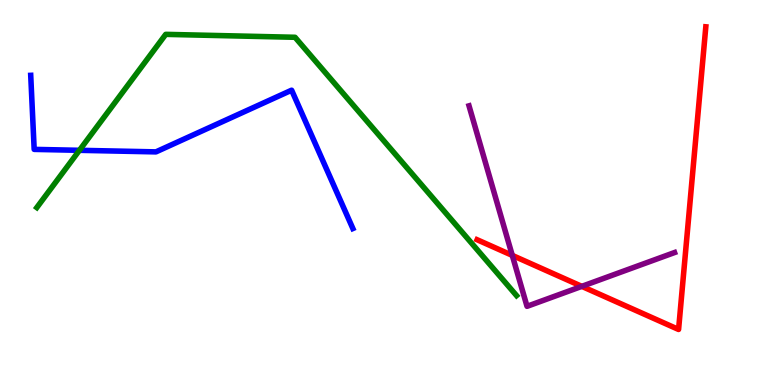[{'lines': ['blue', 'red'], 'intersections': []}, {'lines': ['green', 'red'], 'intersections': []}, {'lines': ['purple', 'red'], 'intersections': [{'x': 6.61, 'y': 3.37}, {'x': 7.51, 'y': 2.56}]}, {'lines': ['blue', 'green'], 'intersections': [{'x': 1.02, 'y': 6.1}]}, {'lines': ['blue', 'purple'], 'intersections': []}, {'lines': ['green', 'purple'], 'intersections': []}]